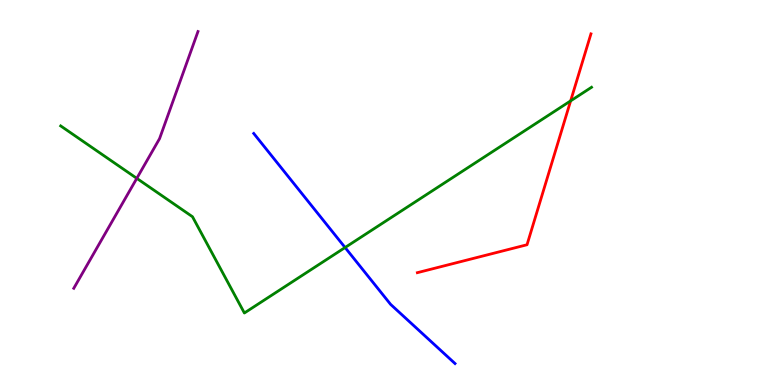[{'lines': ['blue', 'red'], 'intersections': []}, {'lines': ['green', 'red'], 'intersections': [{'x': 7.36, 'y': 7.38}]}, {'lines': ['purple', 'red'], 'intersections': []}, {'lines': ['blue', 'green'], 'intersections': [{'x': 4.45, 'y': 3.57}]}, {'lines': ['blue', 'purple'], 'intersections': []}, {'lines': ['green', 'purple'], 'intersections': [{'x': 1.77, 'y': 5.37}]}]